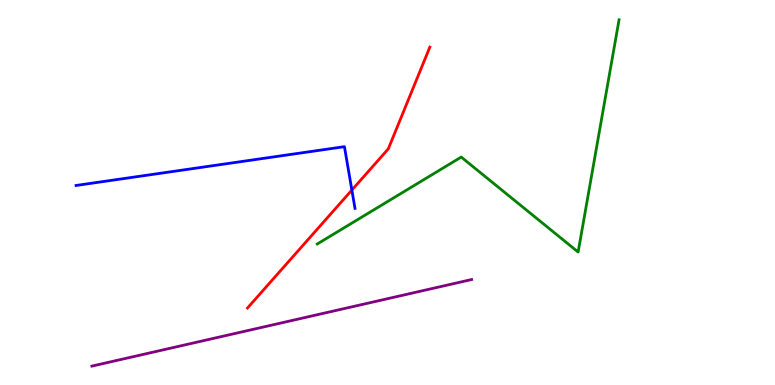[{'lines': ['blue', 'red'], 'intersections': [{'x': 4.54, 'y': 5.06}]}, {'lines': ['green', 'red'], 'intersections': []}, {'lines': ['purple', 'red'], 'intersections': []}, {'lines': ['blue', 'green'], 'intersections': []}, {'lines': ['blue', 'purple'], 'intersections': []}, {'lines': ['green', 'purple'], 'intersections': []}]